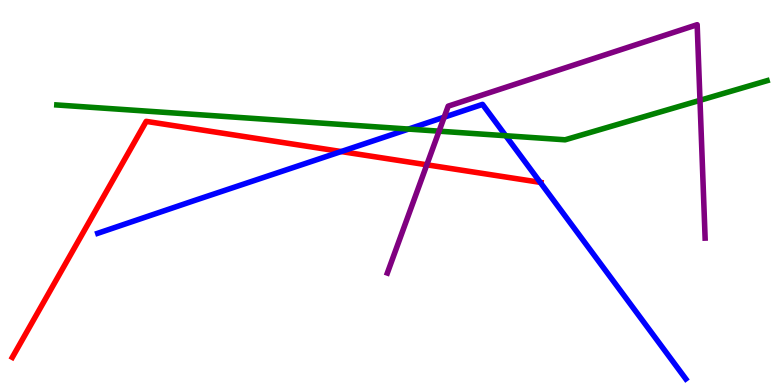[{'lines': ['blue', 'red'], 'intersections': [{'x': 4.4, 'y': 6.06}, {'x': 6.97, 'y': 5.26}]}, {'lines': ['green', 'red'], 'intersections': []}, {'lines': ['purple', 'red'], 'intersections': [{'x': 5.51, 'y': 5.72}]}, {'lines': ['blue', 'green'], 'intersections': [{'x': 5.27, 'y': 6.65}, {'x': 6.53, 'y': 6.47}]}, {'lines': ['blue', 'purple'], 'intersections': [{'x': 5.73, 'y': 6.96}]}, {'lines': ['green', 'purple'], 'intersections': [{'x': 5.67, 'y': 6.59}, {'x': 9.03, 'y': 7.39}]}]